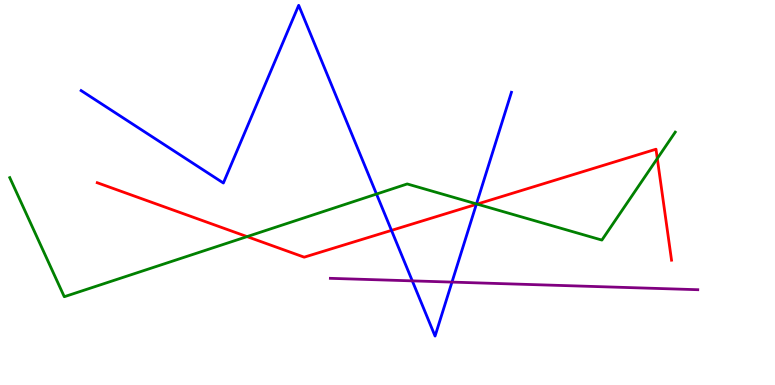[{'lines': ['blue', 'red'], 'intersections': [{'x': 5.05, 'y': 4.02}, {'x': 6.15, 'y': 4.69}]}, {'lines': ['green', 'red'], 'intersections': [{'x': 3.19, 'y': 3.85}, {'x': 6.16, 'y': 4.7}, {'x': 8.48, 'y': 5.88}]}, {'lines': ['purple', 'red'], 'intersections': []}, {'lines': ['blue', 'green'], 'intersections': [{'x': 4.86, 'y': 4.96}, {'x': 6.15, 'y': 4.7}]}, {'lines': ['blue', 'purple'], 'intersections': [{'x': 5.32, 'y': 2.7}, {'x': 5.83, 'y': 2.67}]}, {'lines': ['green', 'purple'], 'intersections': []}]